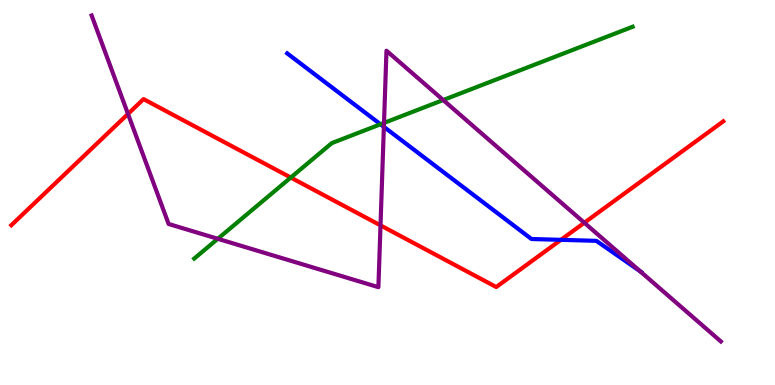[{'lines': ['blue', 'red'], 'intersections': [{'x': 7.24, 'y': 3.77}]}, {'lines': ['green', 'red'], 'intersections': [{'x': 3.75, 'y': 5.39}]}, {'lines': ['purple', 'red'], 'intersections': [{'x': 1.65, 'y': 7.04}, {'x': 4.91, 'y': 4.15}, {'x': 7.54, 'y': 4.21}]}, {'lines': ['blue', 'green'], 'intersections': [{'x': 4.91, 'y': 6.77}]}, {'lines': ['blue', 'purple'], 'intersections': [{'x': 4.95, 'y': 6.71}, {'x': 8.26, 'y': 2.95}]}, {'lines': ['green', 'purple'], 'intersections': [{'x': 2.81, 'y': 3.8}, {'x': 4.95, 'y': 6.81}, {'x': 5.72, 'y': 7.4}]}]